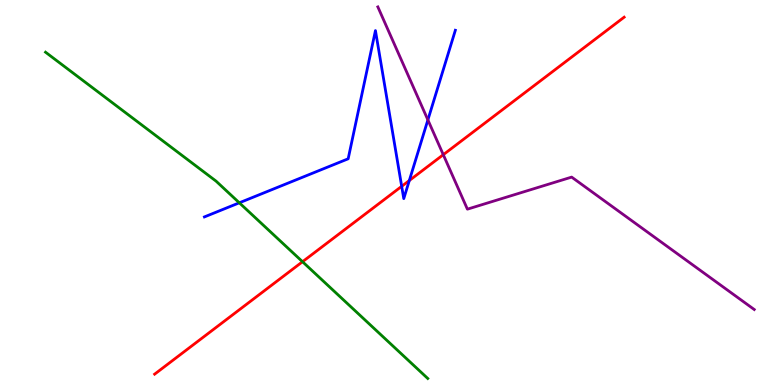[{'lines': ['blue', 'red'], 'intersections': [{'x': 5.18, 'y': 5.16}, {'x': 5.28, 'y': 5.31}]}, {'lines': ['green', 'red'], 'intersections': [{'x': 3.9, 'y': 3.2}]}, {'lines': ['purple', 'red'], 'intersections': [{'x': 5.72, 'y': 5.98}]}, {'lines': ['blue', 'green'], 'intersections': [{'x': 3.09, 'y': 4.73}]}, {'lines': ['blue', 'purple'], 'intersections': [{'x': 5.52, 'y': 6.89}]}, {'lines': ['green', 'purple'], 'intersections': []}]